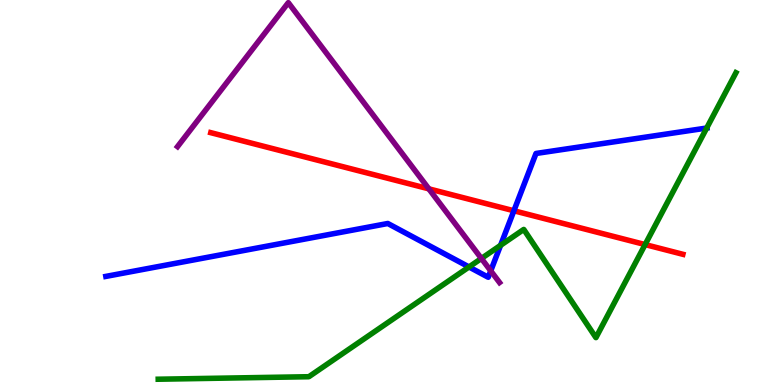[{'lines': ['blue', 'red'], 'intersections': [{'x': 6.63, 'y': 4.53}]}, {'lines': ['green', 'red'], 'intersections': [{'x': 8.32, 'y': 3.65}]}, {'lines': ['purple', 'red'], 'intersections': [{'x': 5.53, 'y': 5.09}]}, {'lines': ['blue', 'green'], 'intersections': [{'x': 6.05, 'y': 3.07}, {'x': 6.46, 'y': 3.63}, {'x': 9.12, 'y': 6.67}]}, {'lines': ['blue', 'purple'], 'intersections': [{'x': 6.33, 'y': 2.96}]}, {'lines': ['green', 'purple'], 'intersections': [{'x': 6.21, 'y': 3.29}]}]